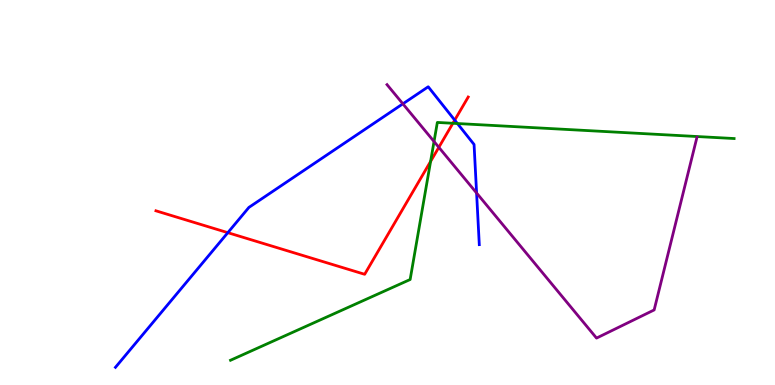[{'lines': ['blue', 'red'], 'intersections': [{'x': 2.94, 'y': 3.96}, {'x': 5.87, 'y': 6.88}]}, {'lines': ['green', 'red'], 'intersections': [{'x': 5.56, 'y': 5.81}, {'x': 5.84, 'y': 6.8}]}, {'lines': ['purple', 'red'], 'intersections': [{'x': 5.66, 'y': 6.17}]}, {'lines': ['blue', 'green'], 'intersections': [{'x': 5.9, 'y': 6.79}]}, {'lines': ['blue', 'purple'], 'intersections': [{'x': 5.2, 'y': 7.3}, {'x': 6.15, 'y': 4.99}]}, {'lines': ['green', 'purple'], 'intersections': [{'x': 5.6, 'y': 6.32}]}]